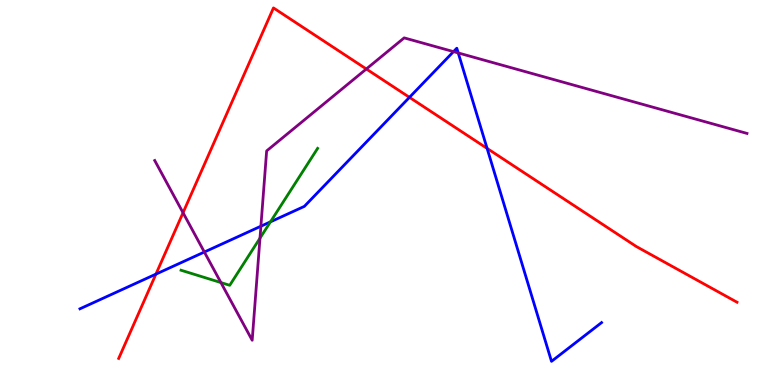[{'lines': ['blue', 'red'], 'intersections': [{'x': 2.01, 'y': 2.88}, {'x': 5.28, 'y': 7.47}, {'x': 6.29, 'y': 6.15}]}, {'lines': ['green', 'red'], 'intersections': []}, {'lines': ['purple', 'red'], 'intersections': [{'x': 2.36, 'y': 4.47}, {'x': 4.73, 'y': 8.21}]}, {'lines': ['blue', 'green'], 'intersections': [{'x': 3.49, 'y': 4.24}]}, {'lines': ['blue', 'purple'], 'intersections': [{'x': 2.64, 'y': 3.45}, {'x': 3.37, 'y': 4.12}, {'x': 5.85, 'y': 8.66}, {'x': 5.91, 'y': 8.62}]}, {'lines': ['green', 'purple'], 'intersections': [{'x': 2.85, 'y': 2.66}, {'x': 3.35, 'y': 3.81}]}]